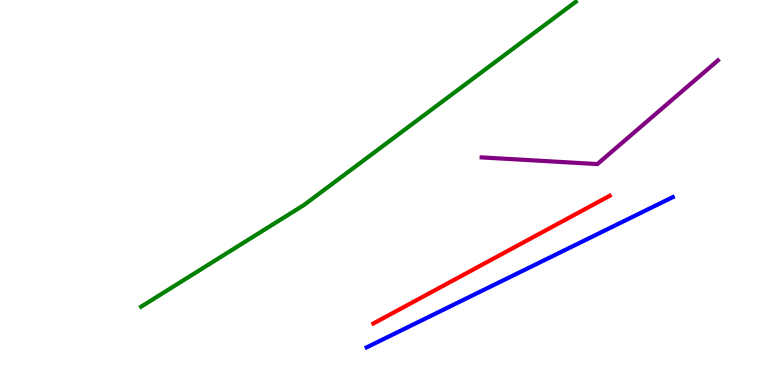[{'lines': ['blue', 'red'], 'intersections': []}, {'lines': ['green', 'red'], 'intersections': []}, {'lines': ['purple', 'red'], 'intersections': []}, {'lines': ['blue', 'green'], 'intersections': []}, {'lines': ['blue', 'purple'], 'intersections': []}, {'lines': ['green', 'purple'], 'intersections': []}]